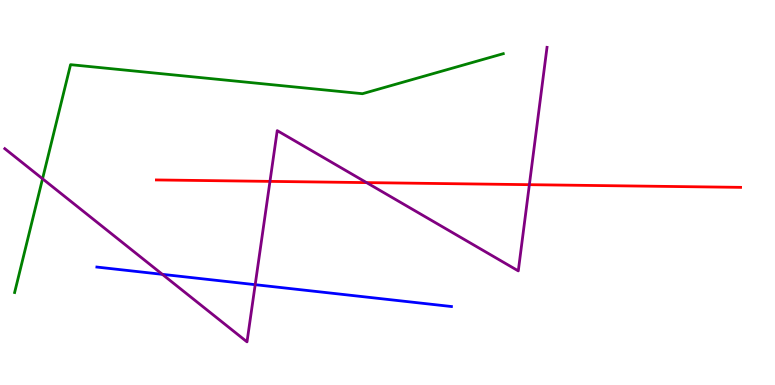[{'lines': ['blue', 'red'], 'intersections': []}, {'lines': ['green', 'red'], 'intersections': []}, {'lines': ['purple', 'red'], 'intersections': [{'x': 3.48, 'y': 5.29}, {'x': 4.73, 'y': 5.26}, {'x': 6.83, 'y': 5.2}]}, {'lines': ['blue', 'green'], 'intersections': []}, {'lines': ['blue', 'purple'], 'intersections': [{'x': 2.1, 'y': 2.87}, {'x': 3.29, 'y': 2.61}]}, {'lines': ['green', 'purple'], 'intersections': [{'x': 0.549, 'y': 5.36}]}]